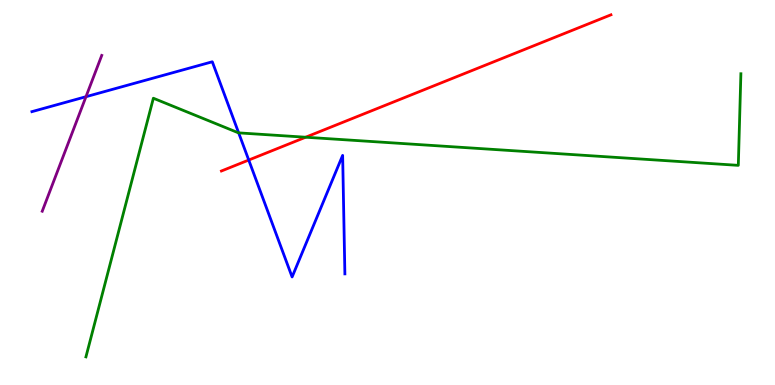[{'lines': ['blue', 'red'], 'intersections': [{'x': 3.21, 'y': 5.84}]}, {'lines': ['green', 'red'], 'intersections': [{'x': 3.94, 'y': 6.44}]}, {'lines': ['purple', 'red'], 'intersections': []}, {'lines': ['blue', 'green'], 'intersections': [{'x': 3.08, 'y': 6.55}]}, {'lines': ['blue', 'purple'], 'intersections': [{'x': 1.11, 'y': 7.49}]}, {'lines': ['green', 'purple'], 'intersections': []}]